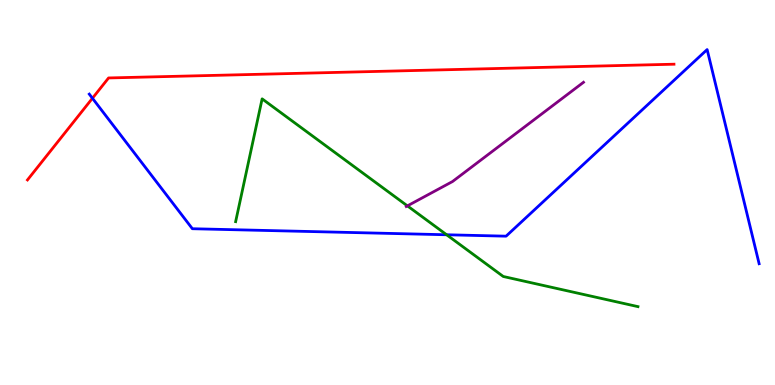[{'lines': ['blue', 'red'], 'intersections': [{'x': 1.19, 'y': 7.45}]}, {'lines': ['green', 'red'], 'intersections': []}, {'lines': ['purple', 'red'], 'intersections': []}, {'lines': ['blue', 'green'], 'intersections': [{'x': 5.76, 'y': 3.9}]}, {'lines': ['blue', 'purple'], 'intersections': []}, {'lines': ['green', 'purple'], 'intersections': [{'x': 5.26, 'y': 4.65}]}]